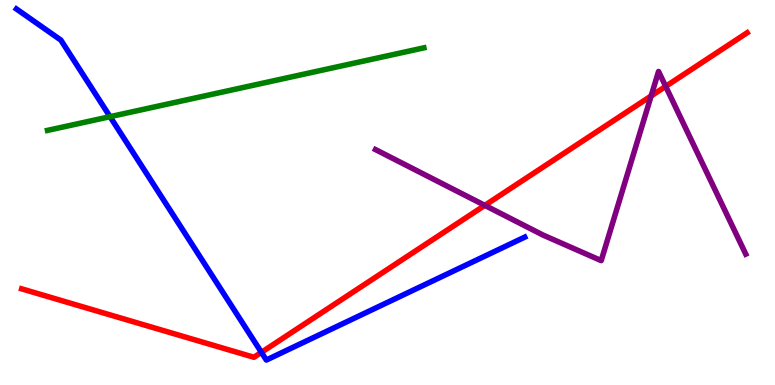[{'lines': ['blue', 'red'], 'intersections': [{'x': 3.37, 'y': 0.848}]}, {'lines': ['green', 'red'], 'intersections': []}, {'lines': ['purple', 'red'], 'intersections': [{'x': 6.26, 'y': 4.67}, {'x': 8.4, 'y': 7.51}, {'x': 8.59, 'y': 7.76}]}, {'lines': ['blue', 'green'], 'intersections': [{'x': 1.42, 'y': 6.97}]}, {'lines': ['blue', 'purple'], 'intersections': []}, {'lines': ['green', 'purple'], 'intersections': []}]